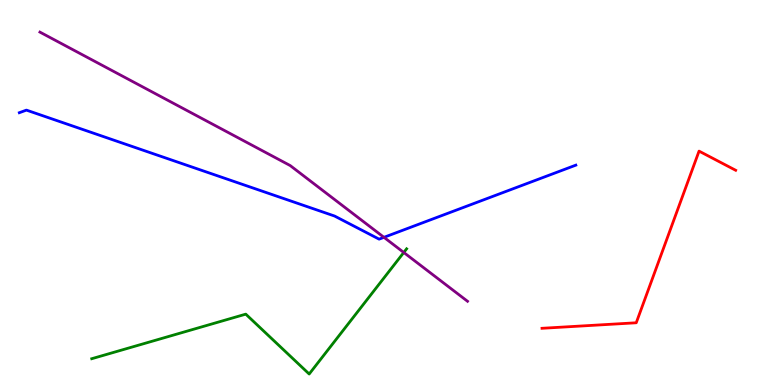[{'lines': ['blue', 'red'], 'intersections': []}, {'lines': ['green', 'red'], 'intersections': []}, {'lines': ['purple', 'red'], 'intersections': []}, {'lines': ['blue', 'green'], 'intersections': []}, {'lines': ['blue', 'purple'], 'intersections': [{'x': 4.95, 'y': 3.84}]}, {'lines': ['green', 'purple'], 'intersections': [{'x': 5.21, 'y': 3.44}]}]